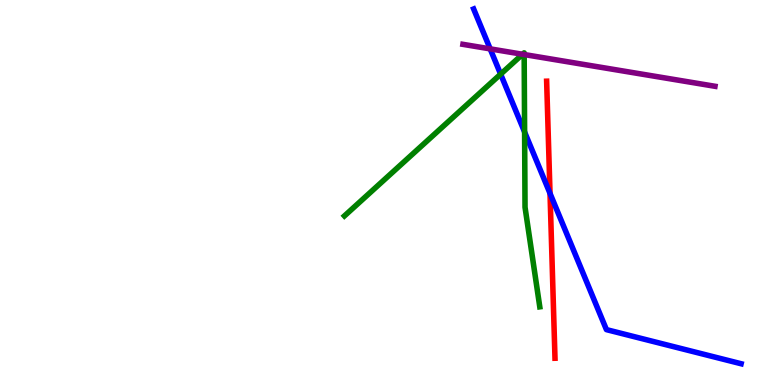[{'lines': ['blue', 'red'], 'intersections': [{'x': 7.1, 'y': 4.98}]}, {'lines': ['green', 'red'], 'intersections': []}, {'lines': ['purple', 'red'], 'intersections': []}, {'lines': ['blue', 'green'], 'intersections': [{'x': 6.46, 'y': 8.07}, {'x': 6.77, 'y': 6.57}]}, {'lines': ['blue', 'purple'], 'intersections': [{'x': 6.32, 'y': 8.73}]}, {'lines': ['green', 'purple'], 'intersections': [{'x': 6.74, 'y': 8.59}, {'x': 6.76, 'y': 8.58}]}]